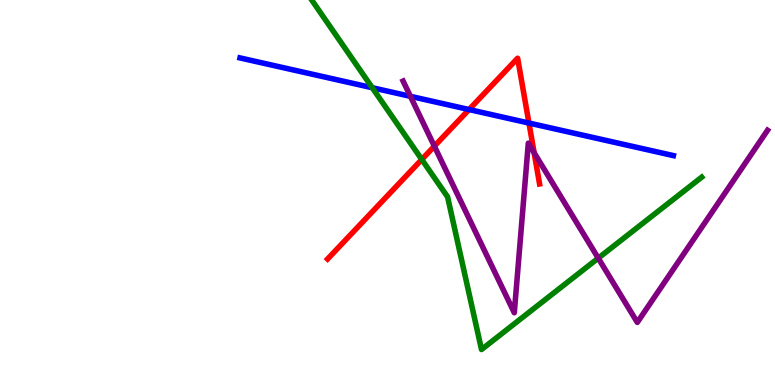[{'lines': ['blue', 'red'], 'intersections': [{'x': 6.05, 'y': 7.15}, {'x': 6.83, 'y': 6.8}]}, {'lines': ['green', 'red'], 'intersections': [{'x': 5.44, 'y': 5.86}]}, {'lines': ['purple', 'red'], 'intersections': [{'x': 5.6, 'y': 6.2}, {'x': 6.89, 'y': 6.03}]}, {'lines': ['blue', 'green'], 'intersections': [{'x': 4.8, 'y': 7.72}]}, {'lines': ['blue', 'purple'], 'intersections': [{'x': 5.3, 'y': 7.5}]}, {'lines': ['green', 'purple'], 'intersections': [{'x': 7.72, 'y': 3.29}]}]